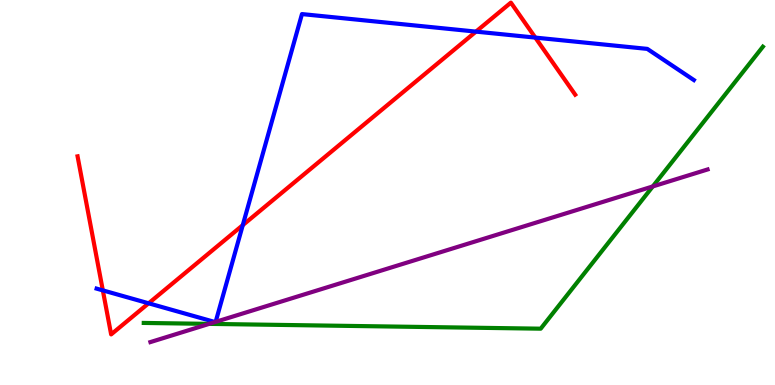[{'lines': ['blue', 'red'], 'intersections': [{'x': 1.33, 'y': 2.46}, {'x': 1.92, 'y': 2.12}, {'x': 3.13, 'y': 4.15}, {'x': 6.14, 'y': 9.18}, {'x': 6.91, 'y': 9.02}]}, {'lines': ['green', 'red'], 'intersections': []}, {'lines': ['purple', 'red'], 'intersections': []}, {'lines': ['blue', 'green'], 'intersections': []}, {'lines': ['blue', 'purple'], 'intersections': [{'x': 2.78, 'y': 1.64}, {'x': 2.78, 'y': 1.64}]}, {'lines': ['green', 'purple'], 'intersections': [{'x': 2.7, 'y': 1.59}, {'x': 8.42, 'y': 5.16}]}]